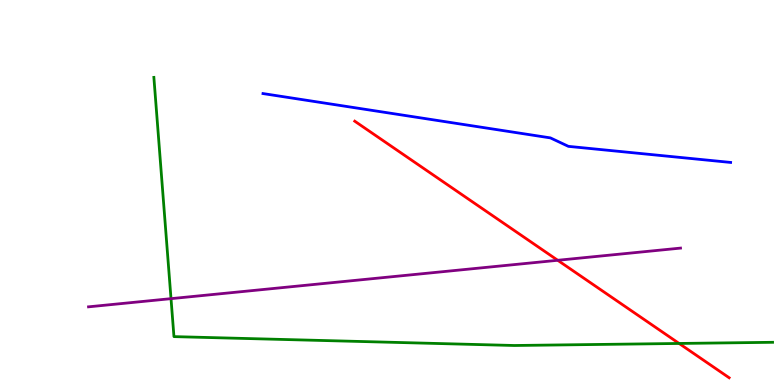[{'lines': ['blue', 'red'], 'intersections': []}, {'lines': ['green', 'red'], 'intersections': [{'x': 8.76, 'y': 1.08}]}, {'lines': ['purple', 'red'], 'intersections': [{'x': 7.2, 'y': 3.24}]}, {'lines': ['blue', 'green'], 'intersections': []}, {'lines': ['blue', 'purple'], 'intersections': []}, {'lines': ['green', 'purple'], 'intersections': [{'x': 2.21, 'y': 2.24}]}]